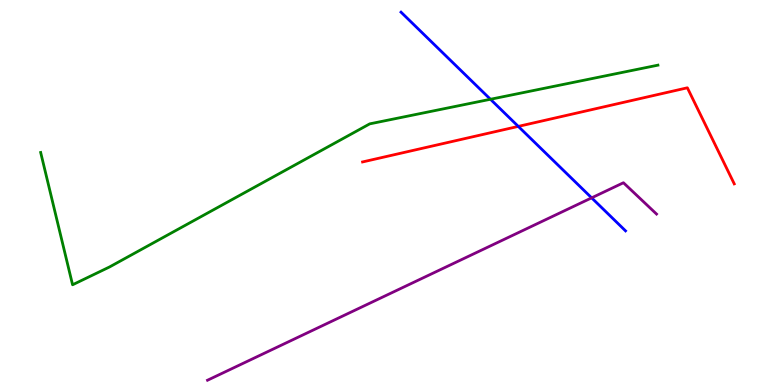[{'lines': ['blue', 'red'], 'intersections': [{'x': 6.69, 'y': 6.72}]}, {'lines': ['green', 'red'], 'intersections': []}, {'lines': ['purple', 'red'], 'intersections': []}, {'lines': ['blue', 'green'], 'intersections': [{'x': 6.33, 'y': 7.42}]}, {'lines': ['blue', 'purple'], 'intersections': [{'x': 7.63, 'y': 4.86}]}, {'lines': ['green', 'purple'], 'intersections': []}]